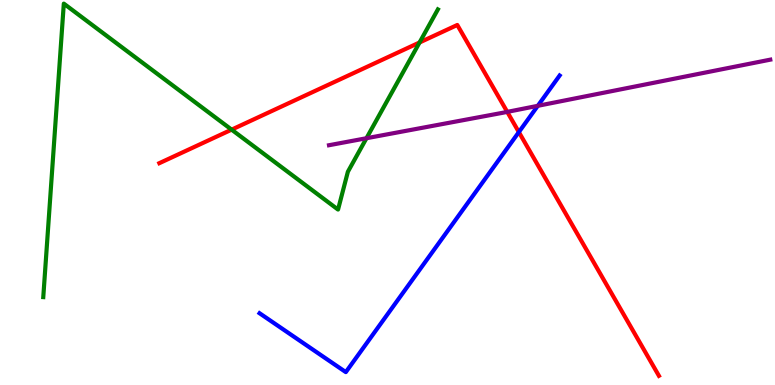[{'lines': ['blue', 'red'], 'intersections': [{'x': 6.69, 'y': 6.57}]}, {'lines': ['green', 'red'], 'intersections': [{'x': 2.99, 'y': 6.63}, {'x': 5.41, 'y': 8.9}]}, {'lines': ['purple', 'red'], 'intersections': [{'x': 6.55, 'y': 7.09}]}, {'lines': ['blue', 'green'], 'intersections': []}, {'lines': ['blue', 'purple'], 'intersections': [{'x': 6.94, 'y': 7.25}]}, {'lines': ['green', 'purple'], 'intersections': [{'x': 4.73, 'y': 6.41}]}]